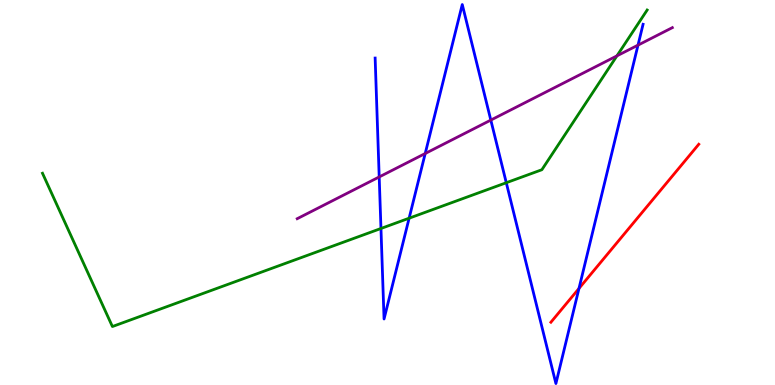[{'lines': ['blue', 'red'], 'intersections': [{'x': 7.47, 'y': 2.51}]}, {'lines': ['green', 'red'], 'intersections': []}, {'lines': ['purple', 'red'], 'intersections': []}, {'lines': ['blue', 'green'], 'intersections': [{'x': 4.92, 'y': 4.07}, {'x': 5.28, 'y': 4.33}, {'x': 6.53, 'y': 5.25}]}, {'lines': ['blue', 'purple'], 'intersections': [{'x': 4.89, 'y': 5.4}, {'x': 5.49, 'y': 6.01}, {'x': 6.33, 'y': 6.88}, {'x': 8.23, 'y': 8.83}]}, {'lines': ['green', 'purple'], 'intersections': [{'x': 7.96, 'y': 8.55}]}]